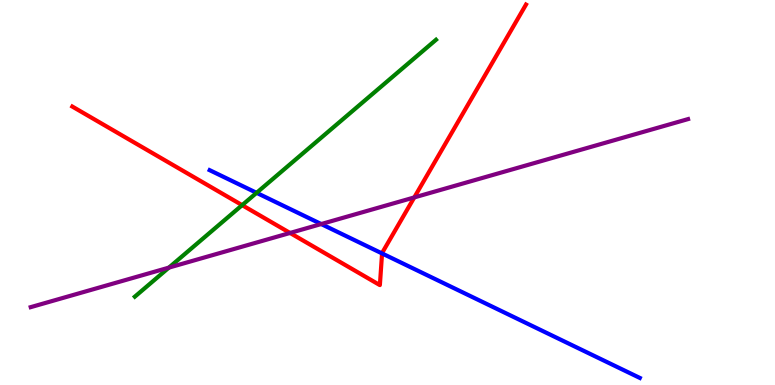[{'lines': ['blue', 'red'], 'intersections': [{'x': 4.93, 'y': 3.42}]}, {'lines': ['green', 'red'], 'intersections': [{'x': 3.12, 'y': 4.67}]}, {'lines': ['purple', 'red'], 'intersections': [{'x': 3.74, 'y': 3.95}, {'x': 5.35, 'y': 4.87}]}, {'lines': ['blue', 'green'], 'intersections': [{'x': 3.31, 'y': 4.99}]}, {'lines': ['blue', 'purple'], 'intersections': [{'x': 4.14, 'y': 4.18}]}, {'lines': ['green', 'purple'], 'intersections': [{'x': 2.18, 'y': 3.05}]}]